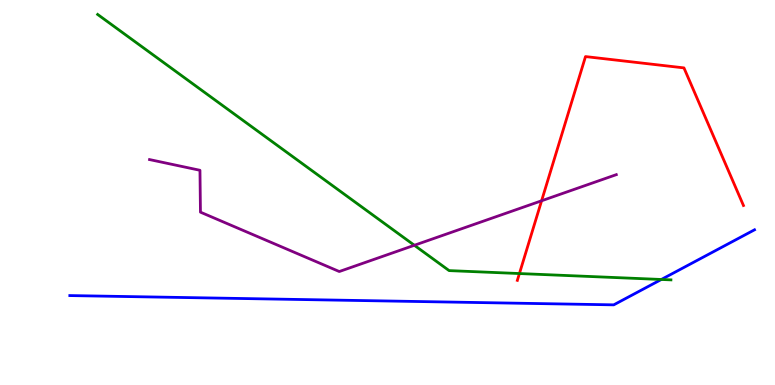[{'lines': ['blue', 'red'], 'intersections': []}, {'lines': ['green', 'red'], 'intersections': [{'x': 6.7, 'y': 2.89}]}, {'lines': ['purple', 'red'], 'intersections': [{'x': 6.99, 'y': 4.78}]}, {'lines': ['blue', 'green'], 'intersections': [{'x': 8.53, 'y': 2.74}]}, {'lines': ['blue', 'purple'], 'intersections': []}, {'lines': ['green', 'purple'], 'intersections': [{'x': 5.35, 'y': 3.63}]}]